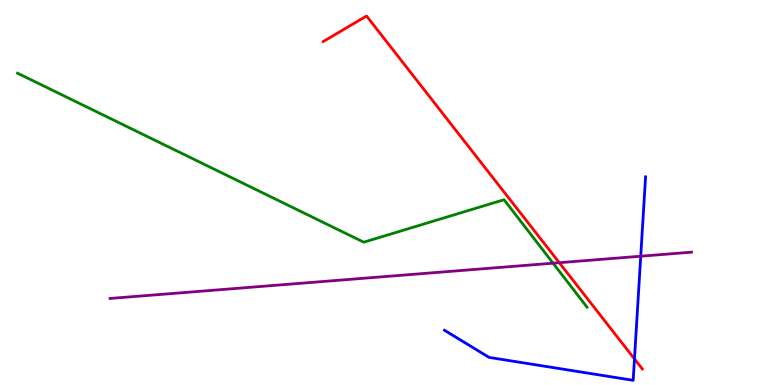[{'lines': ['blue', 'red'], 'intersections': [{'x': 8.19, 'y': 0.677}]}, {'lines': ['green', 'red'], 'intersections': []}, {'lines': ['purple', 'red'], 'intersections': [{'x': 7.22, 'y': 3.18}]}, {'lines': ['blue', 'green'], 'intersections': []}, {'lines': ['blue', 'purple'], 'intersections': [{'x': 8.27, 'y': 3.35}]}, {'lines': ['green', 'purple'], 'intersections': [{'x': 7.14, 'y': 3.16}]}]